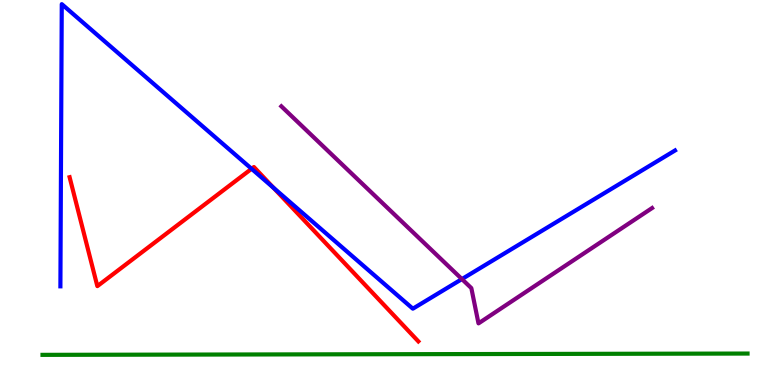[{'lines': ['blue', 'red'], 'intersections': [{'x': 3.25, 'y': 5.62}, {'x': 3.53, 'y': 5.12}]}, {'lines': ['green', 'red'], 'intersections': []}, {'lines': ['purple', 'red'], 'intersections': []}, {'lines': ['blue', 'green'], 'intersections': []}, {'lines': ['blue', 'purple'], 'intersections': [{'x': 5.96, 'y': 2.75}]}, {'lines': ['green', 'purple'], 'intersections': []}]